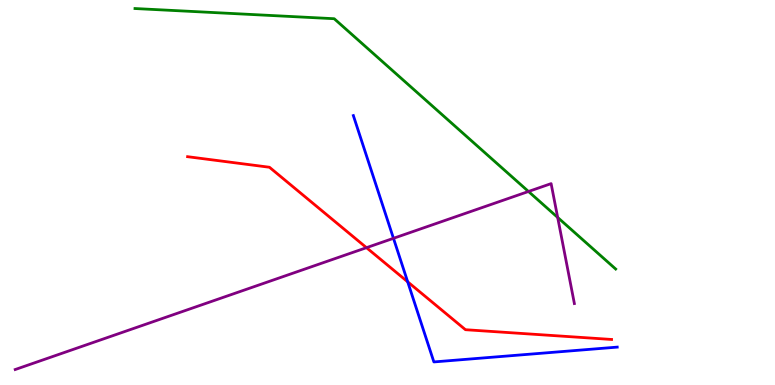[{'lines': ['blue', 'red'], 'intersections': [{'x': 5.26, 'y': 2.68}]}, {'lines': ['green', 'red'], 'intersections': []}, {'lines': ['purple', 'red'], 'intersections': [{'x': 4.73, 'y': 3.57}]}, {'lines': ['blue', 'green'], 'intersections': []}, {'lines': ['blue', 'purple'], 'intersections': [{'x': 5.08, 'y': 3.81}]}, {'lines': ['green', 'purple'], 'intersections': [{'x': 6.82, 'y': 5.03}, {'x': 7.2, 'y': 4.35}]}]